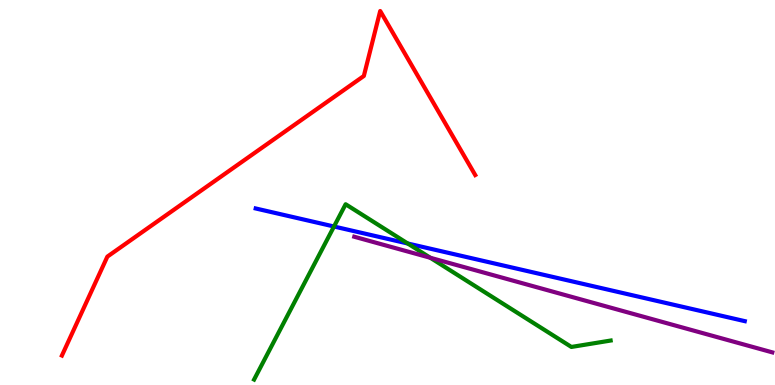[{'lines': ['blue', 'red'], 'intersections': []}, {'lines': ['green', 'red'], 'intersections': []}, {'lines': ['purple', 'red'], 'intersections': []}, {'lines': ['blue', 'green'], 'intersections': [{'x': 4.31, 'y': 4.12}, {'x': 5.26, 'y': 3.68}]}, {'lines': ['blue', 'purple'], 'intersections': []}, {'lines': ['green', 'purple'], 'intersections': [{'x': 5.55, 'y': 3.3}]}]